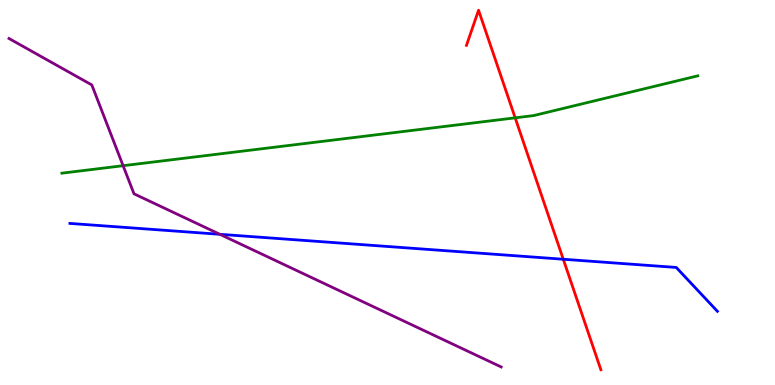[{'lines': ['blue', 'red'], 'intersections': [{'x': 7.27, 'y': 3.27}]}, {'lines': ['green', 'red'], 'intersections': [{'x': 6.65, 'y': 6.94}]}, {'lines': ['purple', 'red'], 'intersections': []}, {'lines': ['blue', 'green'], 'intersections': []}, {'lines': ['blue', 'purple'], 'intersections': [{'x': 2.84, 'y': 3.91}]}, {'lines': ['green', 'purple'], 'intersections': [{'x': 1.59, 'y': 5.7}]}]